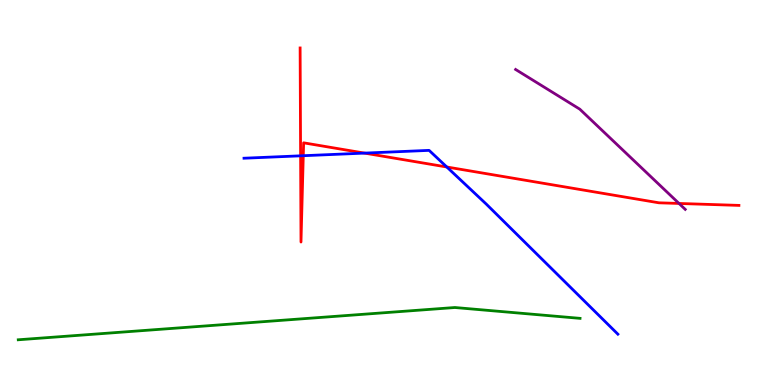[{'lines': ['blue', 'red'], 'intersections': [{'x': 3.88, 'y': 5.95}, {'x': 3.91, 'y': 5.96}, {'x': 4.7, 'y': 6.02}, {'x': 5.77, 'y': 5.66}]}, {'lines': ['green', 'red'], 'intersections': []}, {'lines': ['purple', 'red'], 'intersections': [{'x': 8.76, 'y': 4.72}]}, {'lines': ['blue', 'green'], 'intersections': []}, {'lines': ['blue', 'purple'], 'intersections': []}, {'lines': ['green', 'purple'], 'intersections': []}]